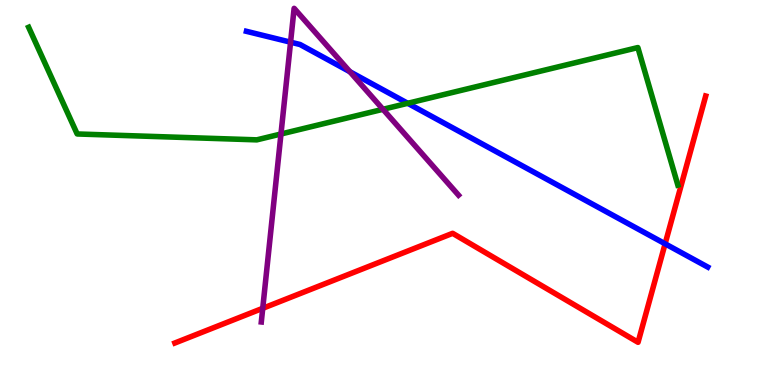[{'lines': ['blue', 'red'], 'intersections': [{'x': 8.58, 'y': 3.67}]}, {'lines': ['green', 'red'], 'intersections': []}, {'lines': ['purple', 'red'], 'intersections': [{'x': 3.39, 'y': 1.99}]}, {'lines': ['blue', 'green'], 'intersections': [{'x': 5.26, 'y': 7.32}]}, {'lines': ['blue', 'purple'], 'intersections': [{'x': 3.75, 'y': 8.9}, {'x': 4.51, 'y': 8.14}]}, {'lines': ['green', 'purple'], 'intersections': [{'x': 3.63, 'y': 6.52}, {'x': 4.94, 'y': 7.16}]}]